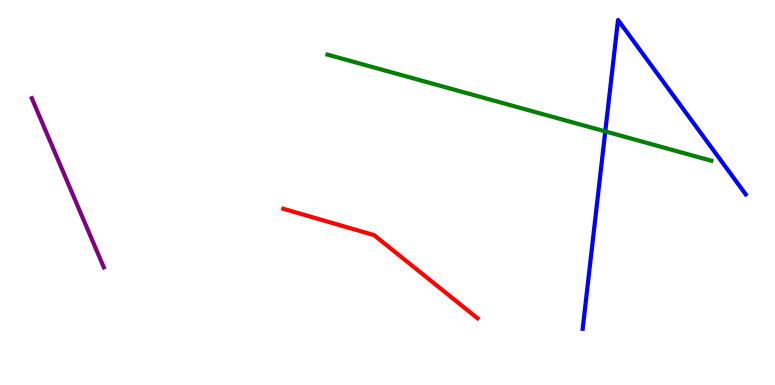[{'lines': ['blue', 'red'], 'intersections': []}, {'lines': ['green', 'red'], 'intersections': []}, {'lines': ['purple', 'red'], 'intersections': []}, {'lines': ['blue', 'green'], 'intersections': [{'x': 7.81, 'y': 6.59}]}, {'lines': ['blue', 'purple'], 'intersections': []}, {'lines': ['green', 'purple'], 'intersections': []}]